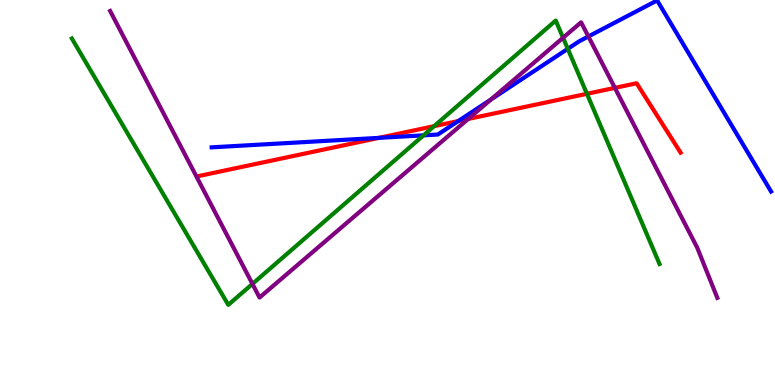[{'lines': ['blue', 'red'], 'intersections': [{'x': 4.89, 'y': 6.42}, {'x': 5.91, 'y': 6.86}]}, {'lines': ['green', 'red'], 'intersections': [{'x': 5.6, 'y': 6.72}, {'x': 7.57, 'y': 7.56}]}, {'lines': ['purple', 'red'], 'intersections': [{'x': 6.04, 'y': 6.91}, {'x': 7.93, 'y': 7.72}]}, {'lines': ['blue', 'green'], 'intersections': [{'x': 5.47, 'y': 6.48}, {'x': 7.33, 'y': 8.73}]}, {'lines': ['blue', 'purple'], 'intersections': [{'x': 6.33, 'y': 7.41}, {'x': 7.59, 'y': 9.05}]}, {'lines': ['green', 'purple'], 'intersections': [{'x': 3.26, 'y': 2.63}, {'x': 7.27, 'y': 9.02}]}]